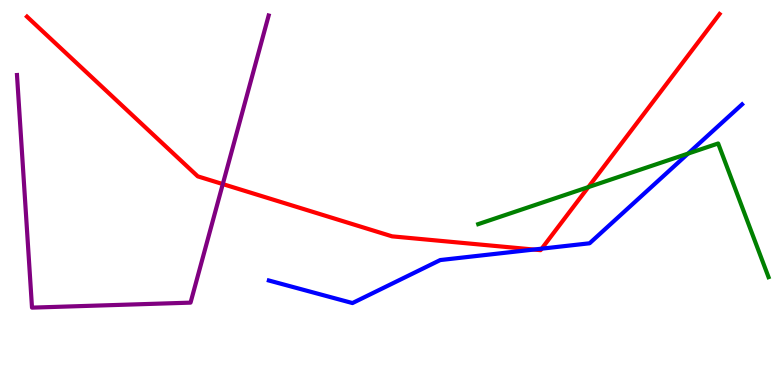[{'lines': ['blue', 'red'], 'intersections': [{'x': 6.89, 'y': 3.52}, {'x': 6.99, 'y': 3.54}]}, {'lines': ['green', 'red'], 'intersections': [{'x': 7.59, 'y': 5.14}]}, {'lines': ['purple', 'red'], 'intersections': [{'x': 2.87, 'y': 5.22}]}, {'lines': ['blue', 'green'], 'intersections': [{'x': 8.88, 'y': 6.01}]}, {'lines': ['blue', 'purple'], 'intersections': []}, {'lines': ['green', 'purple'], 'intersections': []}]